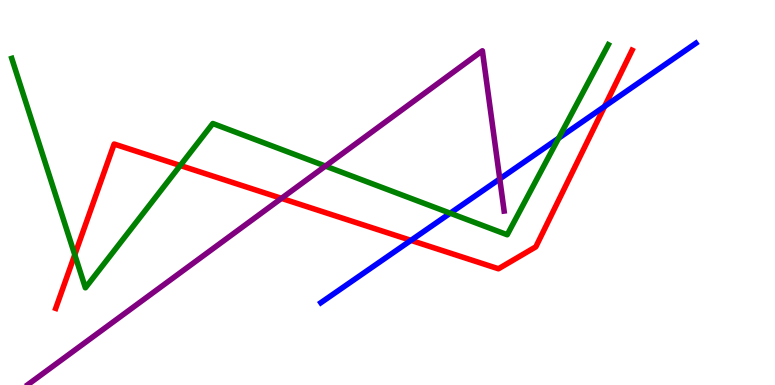[{'lines': ['blue', 'red'], 'intersections': [{'x': 5.3, 'y': 3.76}, {'x': 7.8, 'y': 7.24}]}, {'lines': ['green', 'red'], 'intersections': [{'x': 0.965, 'y': 3.38}, {'x': 2.33, 'y': 5.7}]}, {'lines': ['purple', 'red'], 'intersections': [{'x': 3.63, 'y': 4.85}]}, {'lines': ['blue', 'green'], 'intersections': [{'x': 5.81, 'y': 4.46}, {'x': 7.21, 'y': 6.41}]}, {'lines': ['blue', 'purple'], 'intersections': [{'x': 6.45, 'y': 5.35}]}, {'lines': ['green', 'purple'], 'intersections': [{'x': 4.2, 'y': 5.69}]}]